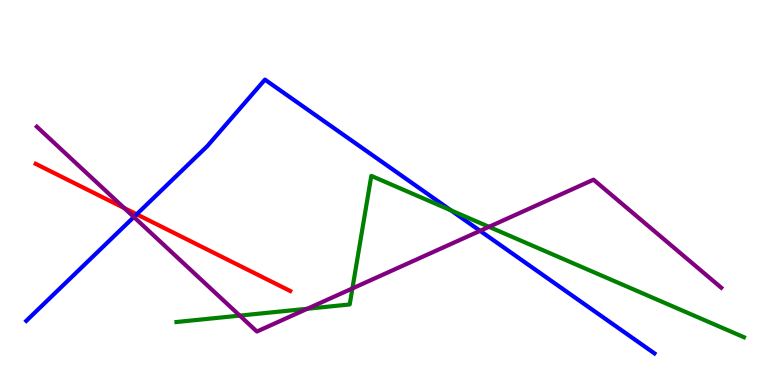[{'lines': ['blue', 'red'], 'intersections': [{'x': 1.76, 'y': 4.43}]}, {'lines': ['green', 'red'], 'intersections': []}, {'lines': ['purple', 'red'], 'intersections': [{'x': 1.6, 'y': 4.6}]}, {'lines': ['blue', 'green'], 'intersections': [{'x': 5.82, 'y': 4.54}]}, {'lines': ['blue', 'purple'], 'intersections': [{'x': 1.73, 'y': 4.36}, {'x': 6.19, 'y': 4.0}]}, {'lines': ['green', 'purple'], 'intersections': [{'x': 3.09, 'y': 1.8}, {'x': 3.97, 'y': 1.98}, {'x': 4.55, 'y': 2.51}, {'x': 6.31, 'y': 4.11}]}]